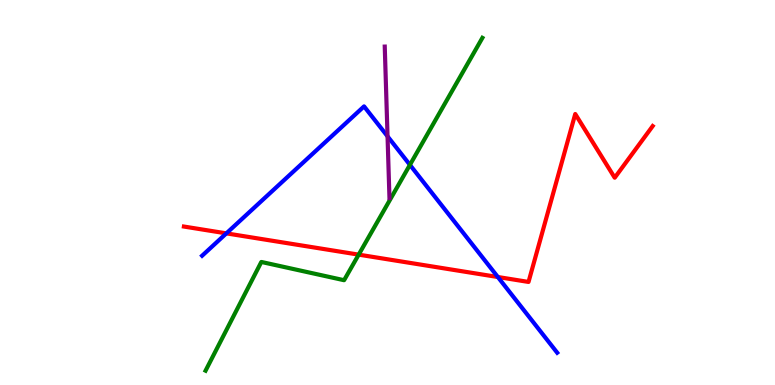[{'lines': ['blue', 'red'], 'intersections': [{'x': 2.92, 'y': 3.94}, {'x': 6.42, 'y': 2.8}]}, {'lines': ['green', 'red'], 'intersections': [{'x': 4.63, 'y': 3.39}]}, {'lines': ['purple', 'red'], 'intersections': []}, {'lines': ['blue', 'green'], 'intersections': [{'x': 5.29, 'y': 5.72}]}, {'lines': ['blue', 'purple'], 'intersections': [{'x': 5.0, 'y': 6.46}]}, {'lines': ['green', 'purple'], 'intersections': []}]